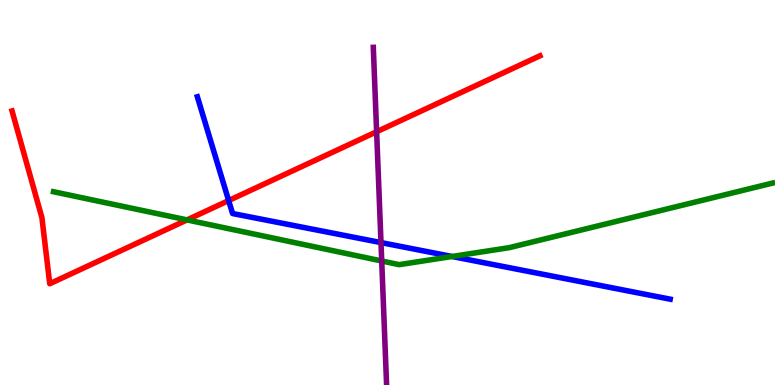[{'lines': ['blue', 'red'], 'intersections': [{'x': 2.95, 'y': 4.79}]}, {'lines': ['green', 'red'], 'intersections': [{'x': 2.41, 'y': 4.29}]}, {'lines': ['purple', 'red'], 'intersections': [{'x': 4.86, 'y': 6.58}]}, {'lines': ['blue', 'green'], 'intersections': [{'x': 5.83, 'y': 3.34}]}, {'lines': ['blue', 'purple'], 'intersections': [{'x': 4.92, 'y': 3.7}]}, {'lines': ['green', 'purple'], 'intersections': [{'x': 4.93, 'y': 3.22}]}]